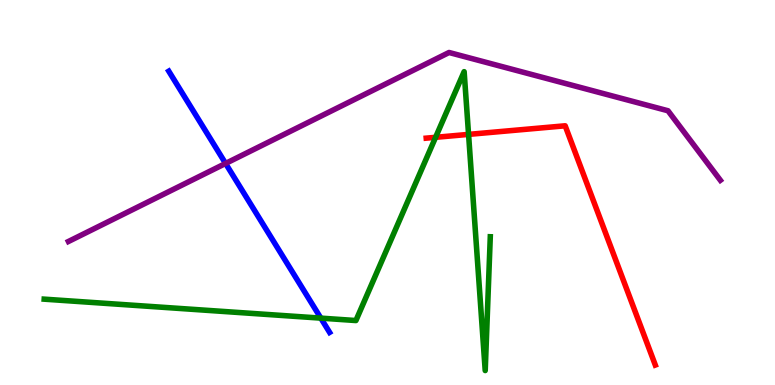[{'lines': ['blue', 'red'], 'intersections': []}, {'lines': ['green', 'red'], 'intersections': [{'x': 5.62, 'y': 6.43}, {'x': 6.05, 'y': 6.51}]}, {'lines': ['purple', 'red'], 'intersections': []}, {'lines': ['blue', 'green'], 'intersections': [{'x': 4.14, 'y': 1.74}]}, {'lines': ['blue', 'purple'], 'intersections': [{'x': 2.91, 'y': 5.75}]}, {'lines': ['green', 'purple'], 'intersections': []}]